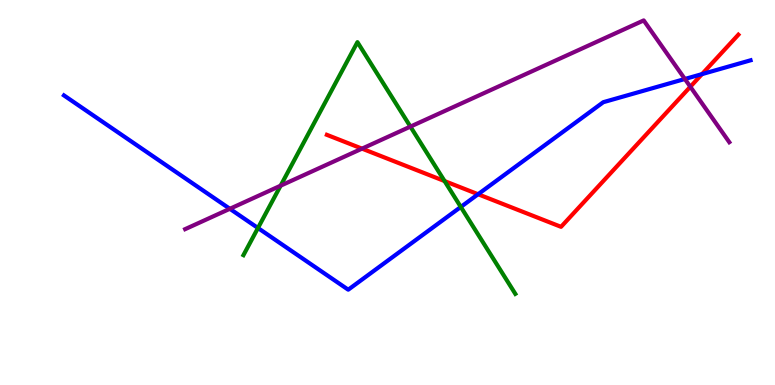[{'lines': ['blue', 'red'], 'intersections': [{'x': 6.17, 'y': 4.95}, {'x': 9.06, 'y': 8.07}]}, {'lines': ['green', 'red'], 'intersections': [{'x': 5.74, 'y': 5.3}]}, {'lines': ['purple', 'red'], 'intersections': [{'x': 4.67, 'y': 6.14}, {'x': 8.91, 'y': 7.75}]}, {'lines': ['blue', 'green'], 'intersections': [{'x': 3.33, 'y': 4.08}, {'x': 5.95, 'y': 4.62}]}, {'lines': ['blue', 'purple'], 'intersections': [{'x': 2.97, 'y': 4.58}, {'x': 8.84, 'y': 7.95}]}, {'lines': ['green', 'purple'], 'intersections': [{'x': 3.62, 'y': 5.18}, {'x': 5.3, 'y': 6.71}]}]